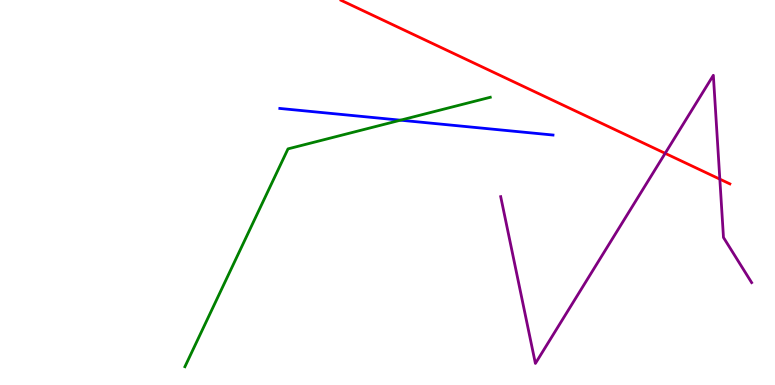[{'lines': ['blue', 'red'], 'intersections': []}, {'lines': ['green', 'red'], 'intersections': []}, {'lines': ['purple', 'red'], 'intersections': [{'x': 8.58, 'y': 6.02}, {'x': 9.29, 'y': 5.35}]}, {'lines': ['blue', 'green'], 'intersections': [{'x': 5.17, 'y': 6.88}]}, {'lines': ['blue', 'purple'], 'intersections': []}, {'lines': ['green', 'purple'], 'intersections': []}]